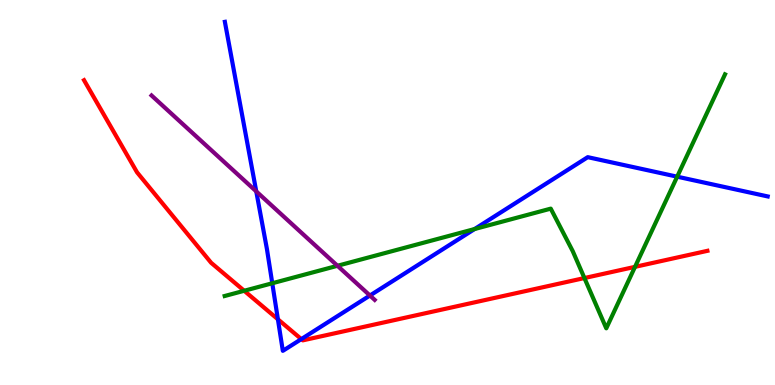[{'lines': ['blue', 'red'], 'intersections': [{'x': 3.59, 'y': 1.71}, {'x': 3.89, 'y': 1.19}]}, {'lines': ['green', 'red'], 'intersections': [{'x': 3.15, 'y': 2.45}, {'x': 7.54, 'y': 2.78}, {'x': 8.19, 'y': 3.07}]}, {'lines': ['purple', 'red'], 'intersections': []}, {'lines': ['blue', 'green'], 'intersections': [{'x': 3.51, 'y': 2.64}, {'x': 6.12, 'y': 4.05}, {'x': 8.74, 'y': 5.41}]}, {'lines': ['blue', 'purple'], 'intersections': [{'x': 3.31, 'y': 5.03}, {'x': 4.77, 'y': 2.32}]}, {'lines': ['green', 'purple'], 'intersections': [{'x': 4.35, 'y': 3.1}]}]